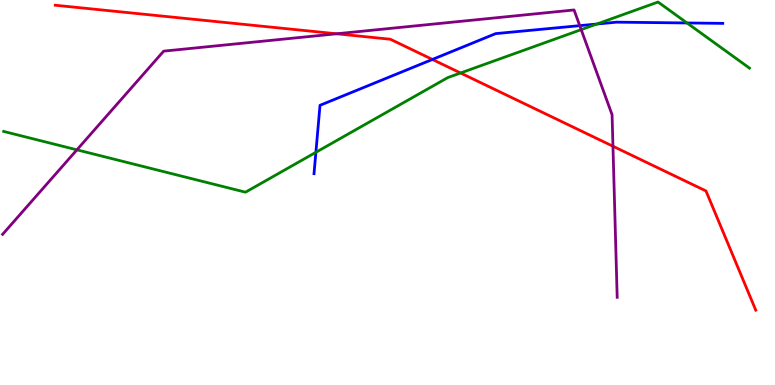[{'lines': ['blue', 'red'], 'intersections': [{'x': 5.58, 'y': 8.46}]}, {'lines': ['green', 'red'], 'intersections': [{'x': 5.94, 'y': 8.1}]}, {'lines': ['purple', 'red'], 'intersections': [{'x': 4.34, 'y': 9.12}, {'x': 7.91, 'y': 6.2}]}, {'lines': ['blue', 'green'], 'intersections': [{'x': 4.08, 'y': 6.04}, {'x': 7.7, 'y': 9.38}, {'x': 8.86, 'y': 9.4}]}, {'lines': ['blue', 'purple'], 'intersections': [{'x': 7.48, 'y': 9.33}]}, {'lines': ['green', 'purple'], 'intersections': [{'x': 0.992, 'y': 6.11}, {'x': 7.5, 'y': 9.23}]}]